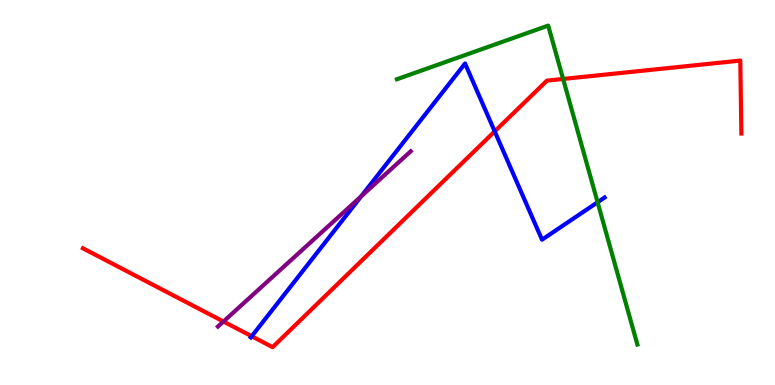[{'lines': ['blue', 'red'], 'intersections': [{'x': 3.25, 'y': 1.27}, {'x': 6.38, 'y': 6.59}]}, {'lines': ['green', 'red'], 'intersections': [{'x': 7.27, 'y': 7.95}]}, {'lines': ['purple', 'red'], 'intersections': [{'x': 2.88, 'y': 1.65}]}, {'lines': ['blue', 'green'], 'intersections': [{'x': 7.71, 'y': 4.75}]}, {'lines': ['blue', 'purple'], 'intersections': [{'x': 4.66, 'y': 4.9}]}, {'lines': ['green', 'purple'], 'intersections': []}]